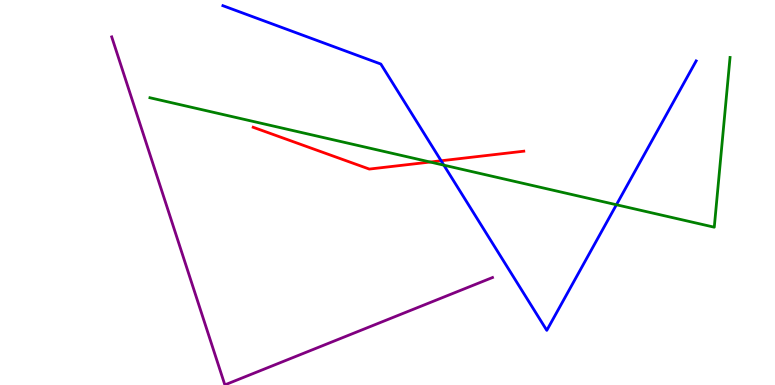[{'lines': ['blue', 'red'], 'intersections': [{'x': 5.69, 'y': 5.82}]}, {'lines': ['green', 'red'], 'intersections': [{'x': 5.55, 'y': 5.79}]}, {'lines': ['purple', 'red'], 'intersections': []}, {'lines': ['blue', 'green'], 'intersections': [{'x': 5.73, 'y': 5.71}, {'x': 7.95, 'y': 4.68}]}, {'lines': ['blue', 'purple'], 'intersections': []}, {'lines': ['green', 'purple'], 'intersections': []}]